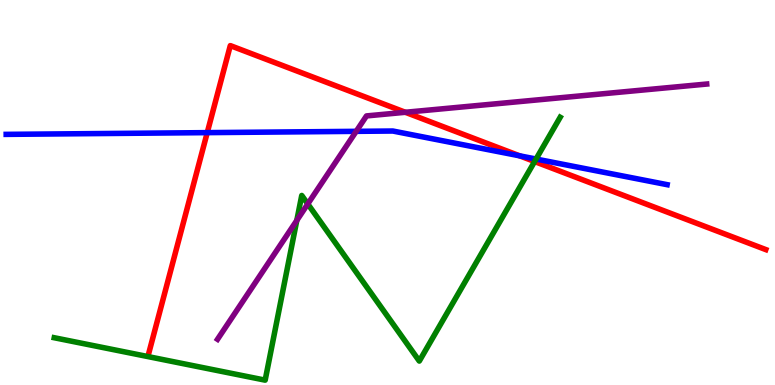[{'lines': ['blue', 'red'], 'intersections': [{'x': 2.67, 'y': 6.56}, {'x': 6.7, 'y': 5.95}]}, {'lines': ['green', 'red'], 'intersections': [{'x': 6.9, 'y': 5.8}]}, {'lines': ['purple', 'red'], 'intersections': [{'x': 5.23, 'y': 7.08}]}, {'lines': ['blue', 'green'], 'intersections': [{'x': 6.92, 'y': 5.87}]}, {'lines': ['blue', 'purple'], 'intersections': [{'x': 4.6, 'y': 6.59}]}, {'lines': ['green', 'purple'], 'intersections': [{'x': 3.83, 'y': 4.28}, {'x': 3.97, 'y': 4.7}]}]